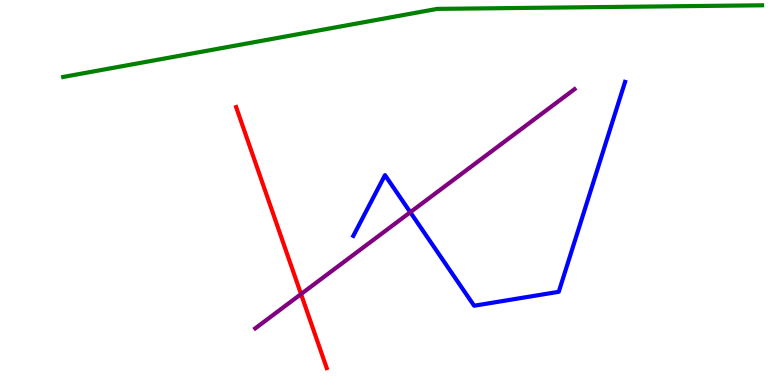[{'lines': ['blue', 'red'], 'intersections': []}, {'lines': ['green', 'red'], 'intersections': []}, {'lines': ['purple', 'red'], 'intersections': [{'x': 3.88, 'y': 2.36}]}, {'lines': ['blue', 'green'], 'intersections': []}, {'lines': ['blue', 'purple'], 'intersections': [{'x': 5.29, 'y': 4.49}]}, {'lines': ['green', 'purple'], 'intersections': []}]